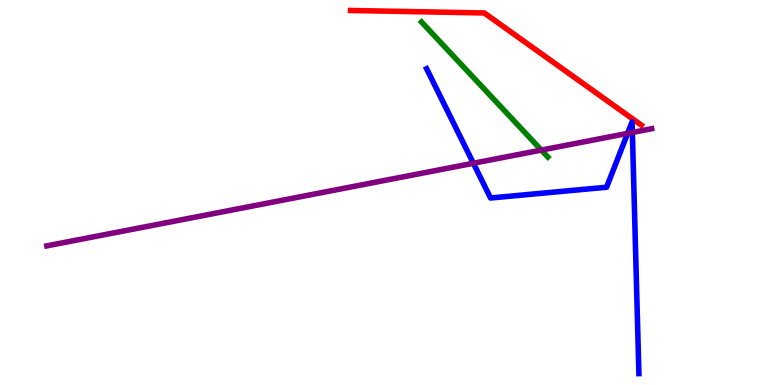[{'lines': ['blue', 'red'], 'intersections': []}, {'lines': ['green', 'red'], 'intersections': []}, {'lines': ['purple', 'red'], 'intersections': []}, {'lines': ['blue', 'green'], 'intersections': []}, {'lines': ['blue', 'purple'], 'intersections': [{'x': 6.11, 'y': 5.76}, {'x': 8.1, 'y': 6.54}, {'x': 8.16, 'y': 6.56}]}, {'lines': ['green', 'purple'], 'intersections': [{'x': 6.99, 'y': 6.1}]}]